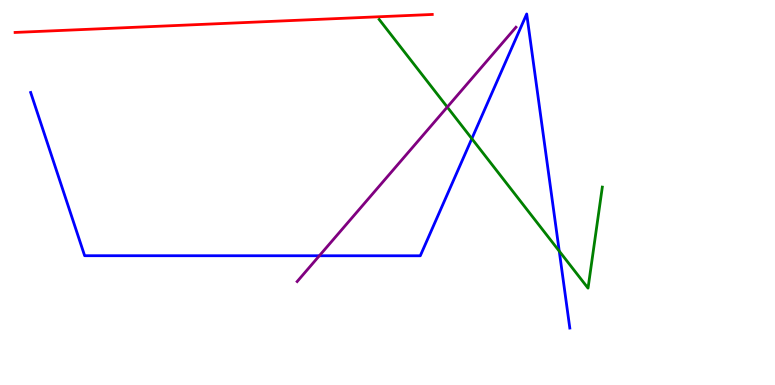[{'lines': ['blue', 'red'], 'intersections': []}, {'lines': ['green', 'red'], 'intersections': []}, {'lines': ['purple', 'red'], 'intersections': []}, {'lines': ['blue', 'green'], 'intersections': [{'x': 6.09, 'y': 6.4}, {'x': 7.22, 'y': 3.48}]}, {'lines': ['blue', 'purple'], 'intersections': [{'x': 4.12, 'y': 3.36}]}, {'lines': ['green', 'purple'], 'intersections': [{'x': 5.77, 'y': 7.22}]}]